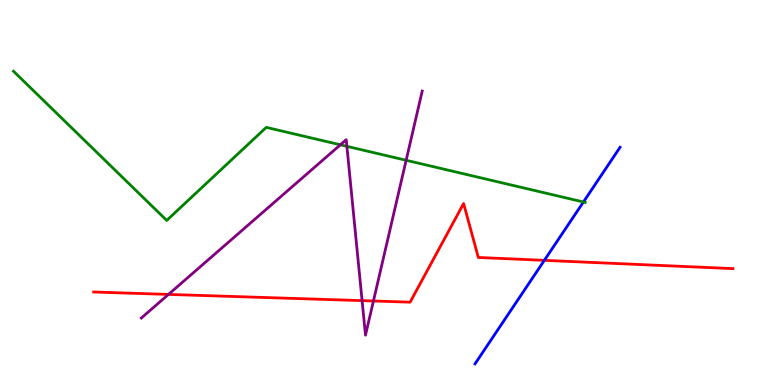[{'lines': ['blue', 'red'], 'intersections': [{'x': 7.02, 'y': 3.24}]}, {'lines': ['green', 'red'], 'intersections': []}, {'lines': ['purple', 'red'], 'intersections': [{'x': 2.17, 'y': 2.35}, {'x': 4.67, 'y': 2.19}, {'x': 4.82, 'y': 2.18}]}, {'lines': ['blue', 'green'], 'intersections': [{'x': 7.53, 'y': 4.75}]}, {'lines': ['blue', 'purple'], 'intersections': []}, {'lines': ['green', 'purple'], 'intersections': [{'x': 4.39, 'y': 6.24}, {'x': 4.48, 'y': 6.2}, {'x': 5.24, 'y': 5.84}]}]